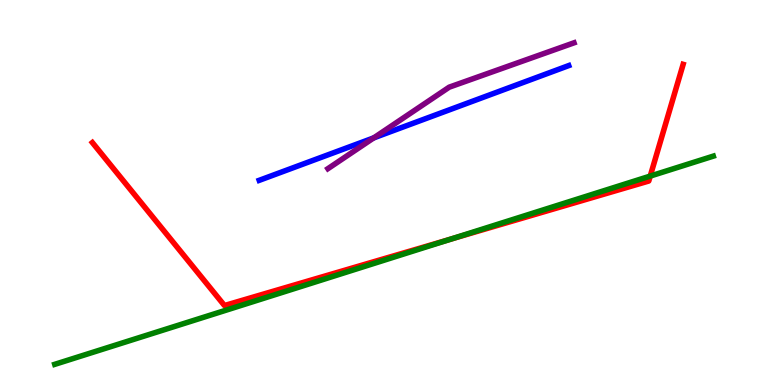[{'lines': ['blue', 'red'], 'intersections': []}, {'lines': ['green', 'red'], 'intersections': [{'x': 5.82, 'y': 3.79}, {'x': 8.39, 'y': 5.43}]}, {'lines': ['purple', 'red'], 'intersections': []}, {'lines': ['blue', 'green'], 'intersections': []}, {'lines': ['blue', 'purple'], 'intersections': [{'x': 4.82, 'y': 6.42}]}, {'lines': ['green', 'purple'], 'intersections': []}]